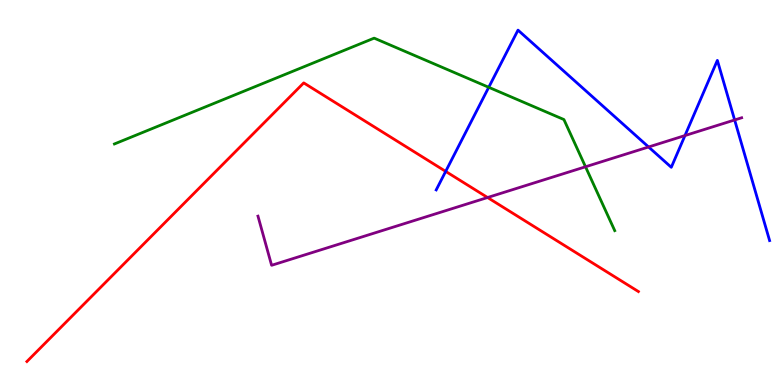[{'lines': ['blue', 'red'], 'intersections': [{'x': 5.75, 'y': 5.55}]}, {'lines': ['green', 'red'], 'intersections': []}, {'lines': ['purple', 'red'], 'intersections': [{'x': 6.29, 'y': 4.87}]}, {'lines': ['blue', 'green'], 'intersections': [{'x': 6.31, 'y': 7.73}]}, {'lines': ['blue', 'purple'], 'intersections': [{'x': 8.37, 'y': 6.18}, {'x': 8.84, 'y': 6.48}, {'x': 9.48, 'y': 6.88}]}, {'lines': ['green', 'purple'], 'intersections': [{'x': 7.56, 'y': 5.67}]}]